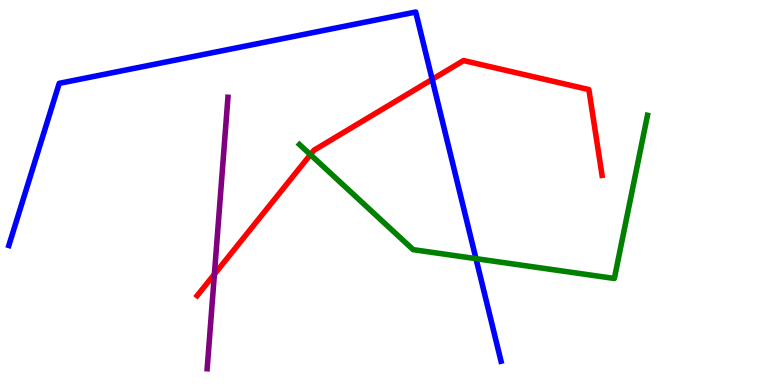[{'lines': ['blue', 'red'], 'intersections': [{'x': 5.58, 'y': 7.94}]}, {'lines': ['green', 'red'], 'intersections': [{'x': 4.01, 'y': 5.98}]}, {'lines': ['purple', 'red'], 'intersections': [{'x': 2.77, 'y': 2.88}]}, {'lines': ['blue', 'green'], 'intersections': [{'x': 6.14, 'y': 3.28}]}, {'lines': ['blue', 'purple'], 'intersections': []}, {'lines': ['green', 'purple'], 'intersections': []}]